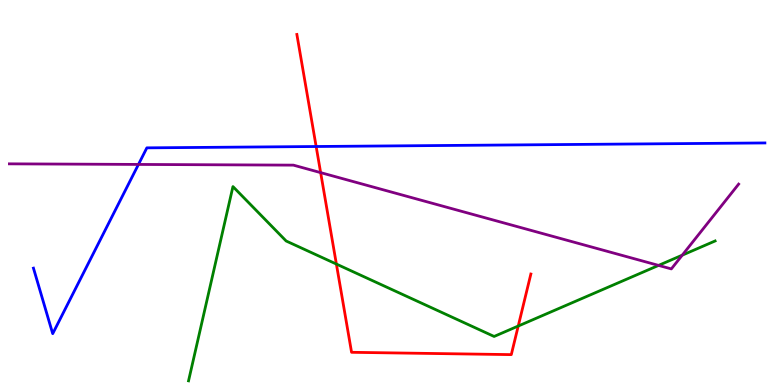[{'lines': ['blue', 'red'], 'intersections': [{'x': 4.08, 'y': 6.19}]}, {'lines': ['green', 'red'], 'intersections': [{'x': 4.34, 'y': 3.14}, {'x': 6.69, 'y': 1.53}]}, {'lines': ['purple', 'red'], 'intersections': [{'x': 4.14, 'y': 5.52}]}, {'lines': ['blue', 'green'], 'intersections': []}, {'lines': ['blue', 'purple'], 'intersections': [{'x': 1.79, 'y': 5.73}]}, {'lines': ['green', 'purple'], 'intersections': [{'x': 8.5, 'y': 3.11}, {'x': 8.8, 'y': 3.37}]}]